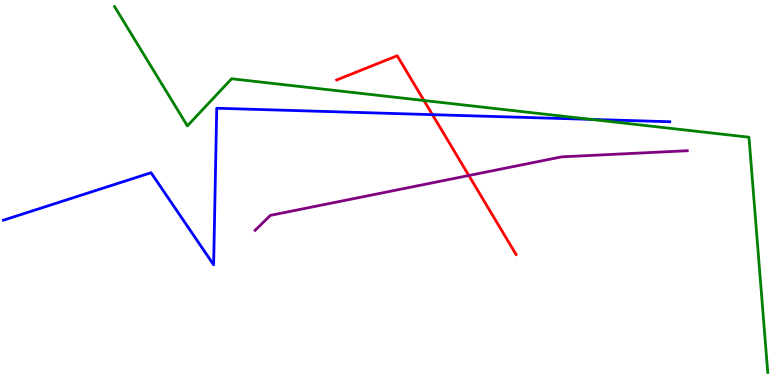[{'lines': ['blue', 'red'], 'intersections': [{'x': 5.58, 'y': 7.02}]}, {'lines': ['green', 'red'], 'intersections': [{'x': 5.47, 'y': 7.39}]}, {'lines': ['purple', 'red'], 'intersections': [{'x': 6.05, 'y': 5.44}]}, {'lines': ['blue', 'green'], 'intersections': [{'x': 7.63, 'y': 6.9}]}, {'lines': ['blue', 'purple'], 'intersections': []}, {'lines': ['green', 'purple'], 'intersections': []}]